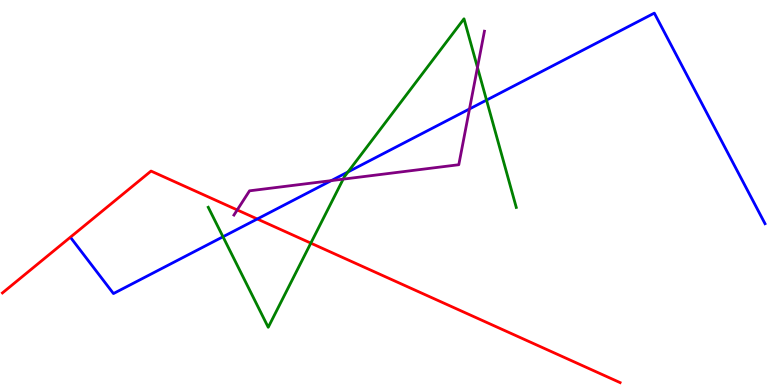[{'lines': ['blue', 'red'], 'intersections': [{'x': 3.32, 'y': 4.31}]}, {'lines': ['green', 'red'], 'intersections': [{'x': 4.01, 'y': 3.69}]}, {'lines': ['purple', 'red'], 'intersections': [{'x': 3.06, 'y': 4.55}]}, {'lines': ['blue', 'green'], 'intersections': [{'x': 2.88, 'y': 3.85}, {'x': 4.49, 'y': 5.53}, {'x': 6.28, 'y': 7.4}]}, {'lines': ['blue', 'purple'], 'intersections': [{'x': 4.27, 'y': 5.31}, {'x': 6.06, 'y': 7.17}]}, {'lines': ['green', 'purple'], 'intersections': [{'x': 4.43, 'y': 5.35}, {'x': 6.16, 'y': 8.25}]}]